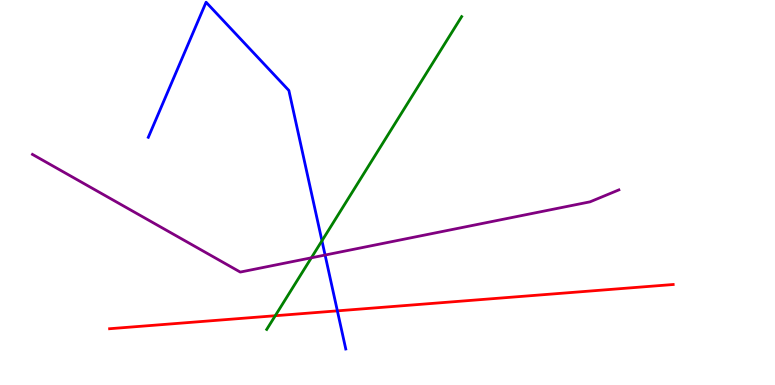[{'lines': ['blue', 'red'], 'intersections': [{'x': 4.35, 'y': 1.93}]}, {'lines': ['green', 'red'], 'intersections': [{'x': 3.55, 'y': 1.8}]}, {'lines': ['purple', 'red'], 'intersections': []}, {'lines': ['blue', 'green'], 'intersections': [{'x': 4.15, 'y': 3.75}]}, {'lines': ['blue', 'purple'], 'intersections': [{'x': 4.19, 'y': 3.38}]}, {'lines': ['green', 'purple'], 'intersections': [{'x': 4.02, 'y': 3.3}]}]